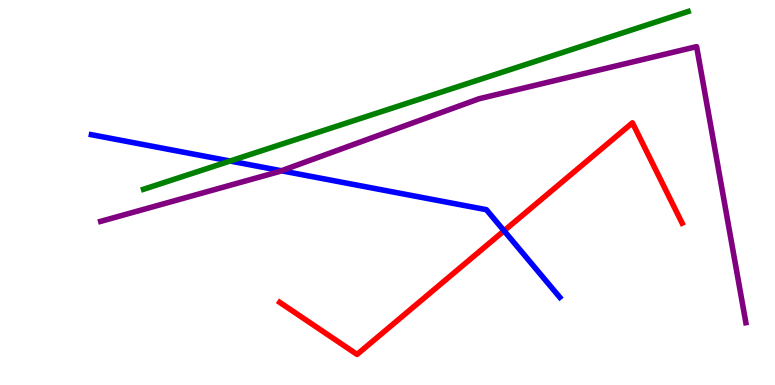[{'lines': ['blue', 'red'], 'intersections': [{'x': 6.5, 'y': 4.01}]}, {'lines': ['green', 'red'], 'intersections': []}, {'lines': ['purple', 'red'], 'intersections': []}, {'lines': ['blue', 'green'], 'intersections': [{'x': 2.97, 'y': 5.82}]}, {'lines': ['blue', 'purple'], 'intersections': [{'x': 3.63, 'y': 5.56}]}, {'lines': ['green', 'purple'], 'intersections': []}]